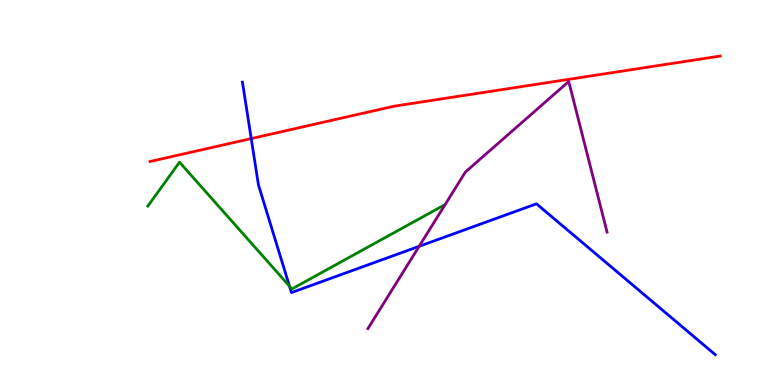[{'lines': ['blue', 'red'], 'intersections': [{'x': 3.24, 'y': 6.4}]}, {'lines': ['green', 'red'], 'intersections': []}, {'lines': ['purple', 'red'], 'intersections': []}, {'lines': ['blue', 'green'], 'intersections': [{'x': 3.74, 'y': 2.57}]}, {'lines': ['blue', 'purple'], 'intersections': [{'x': 5.41, 'y': 3.6}]}, {'lines': ['green', 'purple'], 'intersections': []}]